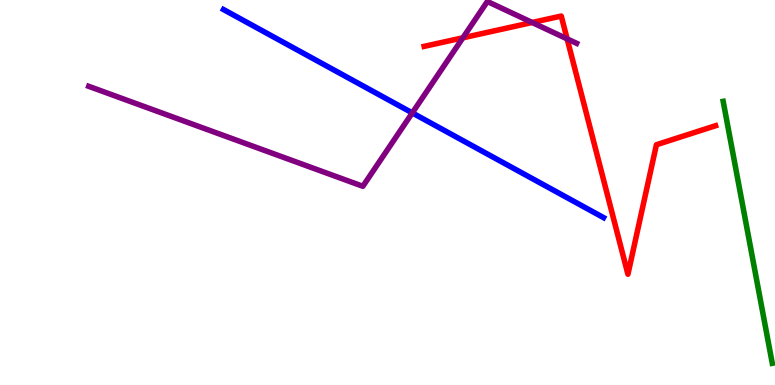[{'lines': ['blue', 'red'], 'intersections': []}, {'lines': ['green', 'red'], 'intersections': []}, {'lines': ['purple', 'red'], 'intersections': [{'x': 5.97, 'y': 9.02}, {'x': 6.87, 'y': 9.42}, {'x': 7.32, 'y': 8.99}]}, {'lines': ['blue', 'green'], 'intersections': []}, {'lines': ['blue', 'purple'], 'intersections': [{'x': 5.32, 'y': 7.07}]}, {'lines': ['green', 'purple'], 'intersections': []}]